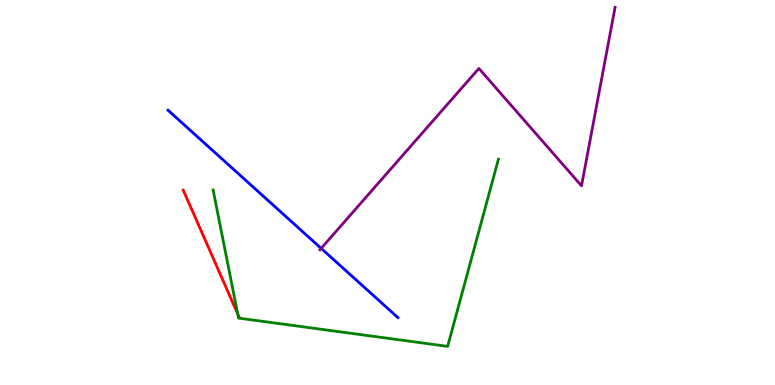[{'lines': ['blue', 'red'], 'intersections': []}, {'lines': ['green', 'red'], 'intersections': [{'x': 3.07, 'y': 1.85}]}, {'lines': ['purple', 'red'], 'intersections': []}, {'lines': ['blue', 'green'], 'intersections': []}, {'lines': ['blue', 'purple'], 'intersections': [{'x': 4.14, 'y': 3.55}]}, {'lines': ['green', 'purple'], 'intersections': []}]